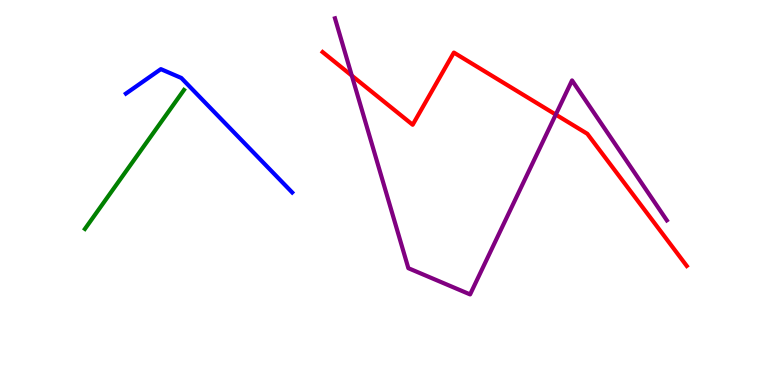[{'lines': ['blue', 'red'], 'intersections': []}, {'lines': ['green', 'red'], 'intersections': []}, {'lines': ['purple', 'red'], 'intersections': [{'x': 4.54, 'y': 8.04}, {'x': 7.17, 'y': 7.02}]}, {'lines': ['blue', 'green'], 'intersections': []}, {'lines': ['blue', 'purple'], 'intersections': []}, {'lines': ['green', 'purple'], 'intersections': []}]